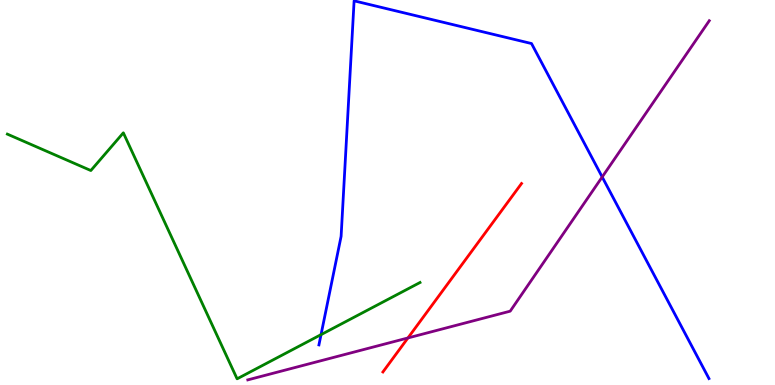[{'lines': ['blue', 'red'], 'intersections': []}, {'lines': ['green', 'red'], 'intersections': []}, {'lines': ['purple', 'red'], 'intersections': [{'x': 5.26, 'y': 1.22}]}, {'lines': ['blue', 'green'], 'intersections': [{'x': 4.14, 'y': 1.31}]}, {'lines': ['blue', 'purple'], 'intersections': [{'x': 7.77, 'y': 5.4}]}, {'lines': ['green', 'purple'], 'intersections': []}]